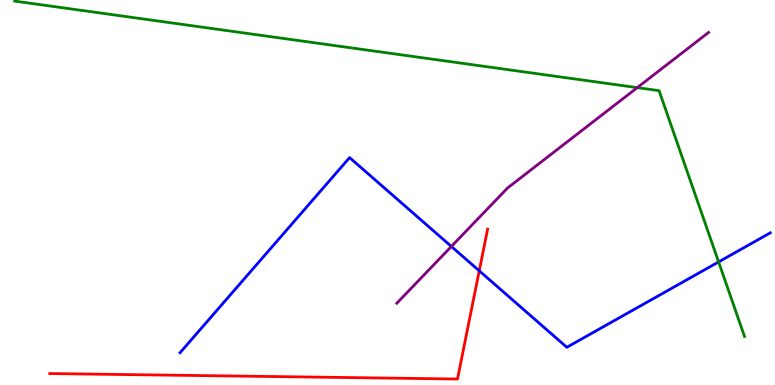[{'lines': ['blue', 'red'], 'intersections': [{'x': 6.18, 'y': 2.97}]}, {'lines': ['green', 'red'], 'intersections': []}, {'lines': ['purple', 'red'], 'intersections': []}, {'lines': ['blue', 'green'], 'intersections': [{'x': 9.27, 'y': 3.2}]}, {'lines': ['blue', 'purple'], 'intersections': [{'x': 5.82, 'y': 3.6}]}, {'lines': ['green', 'purple'], 'intersections': [{'x': 8.22, 'y': 7.72}]}]